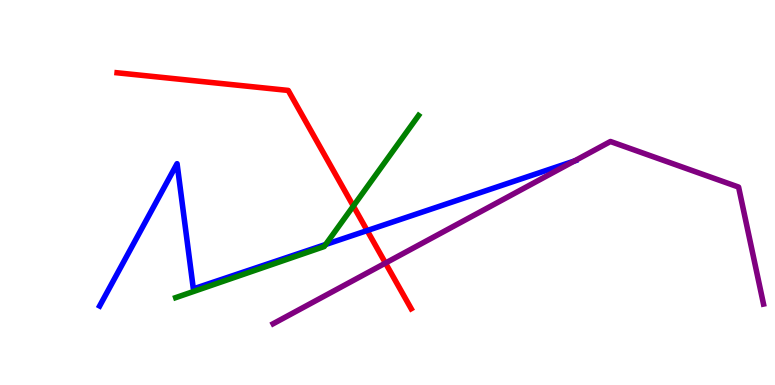[{'lines': ['blue', 'red'], 'intersections': [{'x': 4.74, 'y': 4.01}]}, {'lines': ['green', 'red'], 'intersections': [{'x': 4.56, 'y': 4.65}]}, {'lines': ['purple', 'red'], 'intersections': [{'x': 4.97, 'y': 3.17}]}, {'lines': ['blue', 'green'], 'intersections': [{'x': 4.2, 'y': 3.65}]}, {'lines': ['blue', 'purple'], 'intersections': [{'x': 7.41, 'y': 5.82}]}, {'lines': ['green', 'purple'], 'intersections': []}]